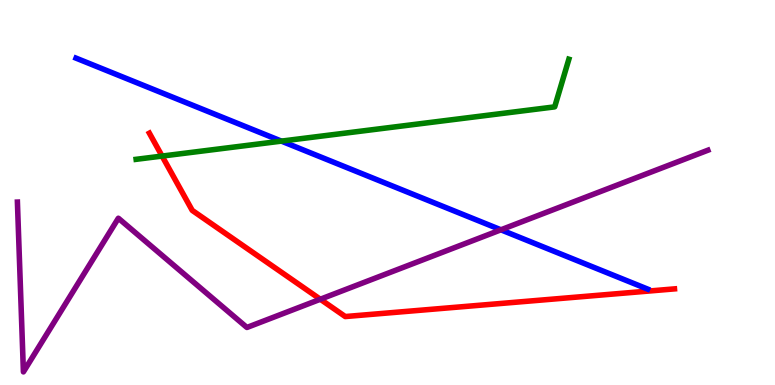[{'lines': ['blue', 'red'], 'intersections': []}, {'lines': ['green', 'red'], 'intersections': [{'x': 2.09, 'y': 5.95}]}, {'lines': ['purple', 'red'], 'intersections': [{'x': 4.13, 'y': 2.23}]}, {'lines': ['blue', 'green'], 'intersections': [{'x': 3.63, 'y': 6.33}]}, {'lines': ['blue', 'purple'], 'intersections': [{'x': 6.46, 'y': 4.03}]}, {'lines': ['green', 'purple'], 'intersections': []}]